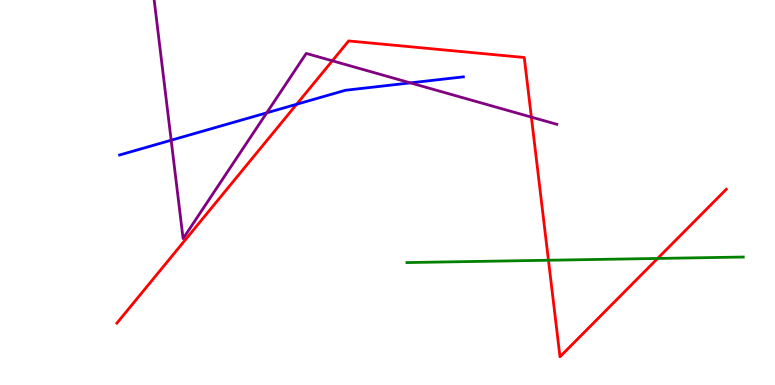[{'lines': ['blue', 'red'], 'intersections': [{'x': 3.83, 'y': 7.29}]}, {'lines': ['green', 'red'], 'intersections': [{'x': 7.08, 'y': 3.24}, {'x': 8.49, 'y': 3.29}]}, {'lines': ['purple', 'red'], 'intersections': [{'x': 4.29, 'y': 8.42}, {'x': 6.86, 'y': 6.96}]}, {'lines': ['blue', 'green'], 'intersections': []}, {'lines': ['blue', 'purple'], 'intersections': [{'x': 2.21, 'y': 6.36}, {'x': 3.44, 'y': 7.07}, {'x': 5.3, 'y': 7.85}]}, {'lines': ['green', 'purple'], 'intersections': []}]